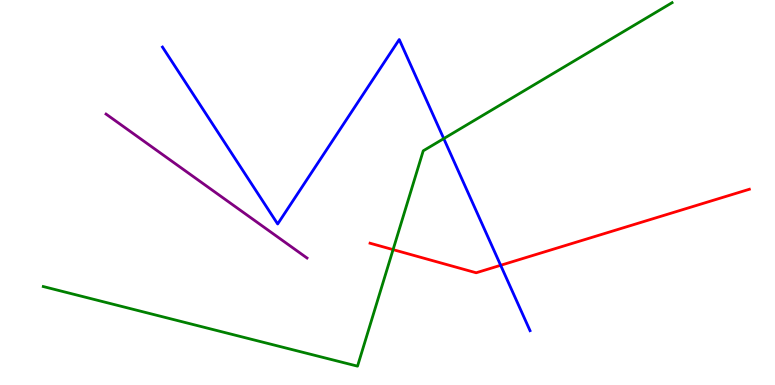[{'lines': ['blue', 'red'], 'intersections': [{'x': 6.46, 'y': 3.11}]}, {'lines': ['green', 'red'], 'intersections': [{'x': 5.07, 'y': 3.52}]}, {'lines': ['purple', 'red'], 'intersections': []}, {'lines': ['blue', 'green'], 'intersections': [{'x': 5.73, 'y': 6.4}]}, {'lines': ['blue', 'purple'], 'intersections': []}, {'lines': ['green', 'purple'], 'intersections': []}]